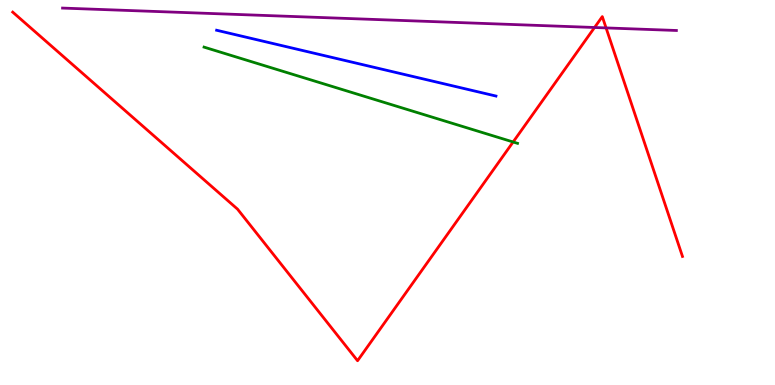[{'lines': ['blue', 'red'], 'intersections': []}, {'lines': ['green', 'red'], 'intersections': [{'x': 6.62, 'y': 6.31}]}, {'lines': ['purple', 'red'], 'intersections': [{'x': 7.67, 'y': 9.29}, {'x': 7.82, 'y': 9.27}]}, {'lines': ['blue', 'green'], 'intersections': []}, {'lines': ['blue', 'purple'], 'intersections': []}, {'lines': ['green', 'purple'], 'intersections': []}]